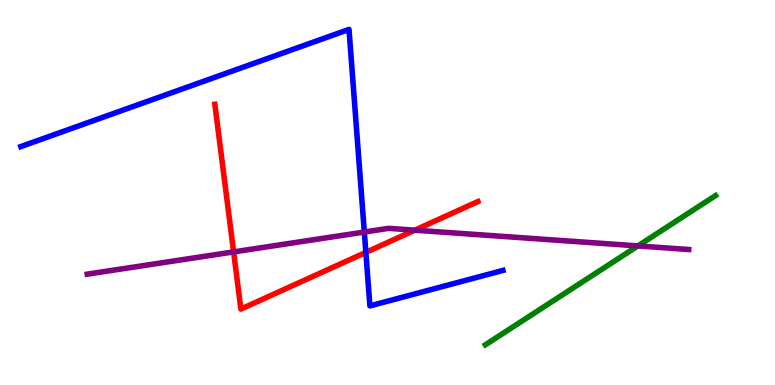[{'lines': ['blue', 'red'], 'intersections': [{'x': 4.72, 'y': 3.44}]}, {'lines': ['green', 'red'], 'intersections': []}, {'lines': ['purple', 'red'], 'intersections': [{'x': 3.01, 'y': 3.46}, {'x': 5.35, 'y': 4.02}]}, {'lines': ['blue', 'green'], 'intersections': []}, {'lines': ['blue', 'purple'], 'intersections': [{'x': 4.7, 'y': 3.97}]}, {'lines': ['green', 'purple'], 'intersections': [{'x': 8.23, 'y': 3.61}]}]